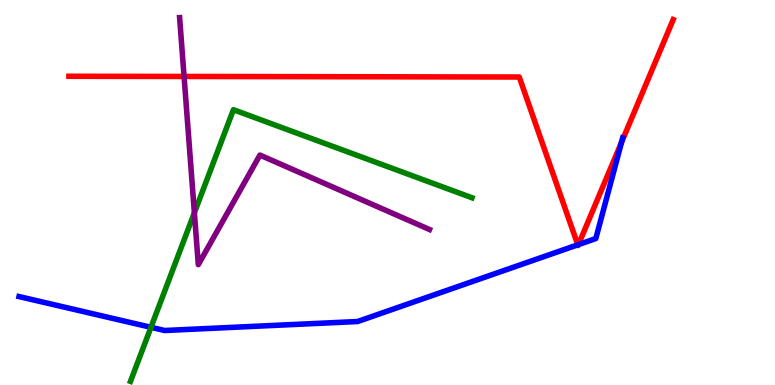[{'lines': ['blue', 'red'], 'intersections': [{'x': 7.46, 'y': 3.64}, {'x': 7.46, 'y': 3.65}, {'x': 8.02, 'y': 6.3}]}, {'lines': ['green', 'red'], 'intersections': []}, {'lines': ['purple', 'red'], 'intersections': [{'x': 2.38, 'y': 8.01}]}, {'lines': ['blue', 'green'], 'intersections': [{'x': 1.95, 'y': 1.5}]}, {'lines': ['blue', 'purple'], 'intersections': []}, {'lines': ['green', 'purple'], 'intersections': [{'x': 2.51, 'y': 4.47}]}]